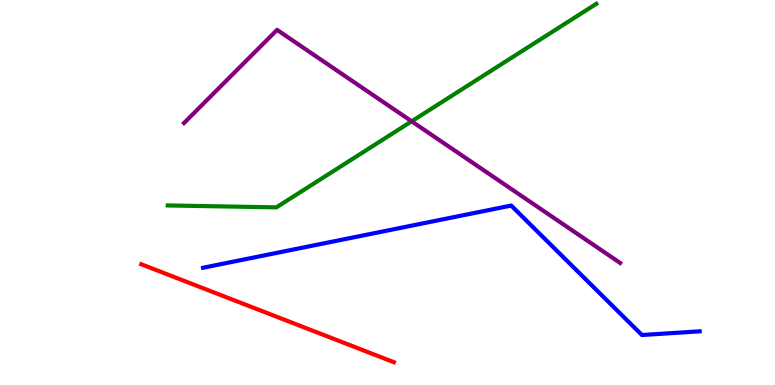[{'lines': ['blue', 'red'], 'intersections': []}, {'lines': ['green', 'red'], 'intersections': []}, {'lines': ['purple', 'red'], 'intersections': []}, {'lines': ['blue', 'green'], 'intersections': []}, {'lines': ['blue', 'purple'], 'intersections': []}, {'lines': ['green', 'purple'], 'intersections': [{'x': 5.31, 'y': 6.85}]}]